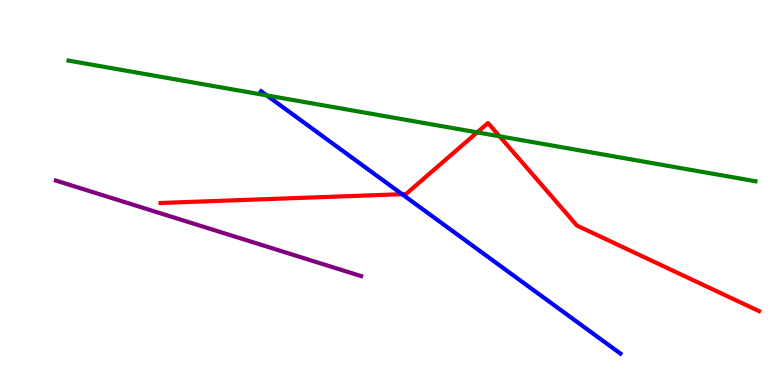[{'lines': ['blue', 'red'], 'intersections': [{'x': 5.19, 'y': 4.96}]}, {'lines': ['green', 'red'], 'intersections': [{'x': 6.16, 'y': 6.56}, {'x': 6.45, 'y': 6.46}]}, {'lines': ['purple', 'red'], 'intersections': []}, {'lines': ['blue', 'green'], 'intersections': [{'x': 3.44, 'y': 7.52}]}, {'lines': ['blue', 'purple'], 'intersections': []}, {'lines': ['green', 'purple'], 'intersections': []}]